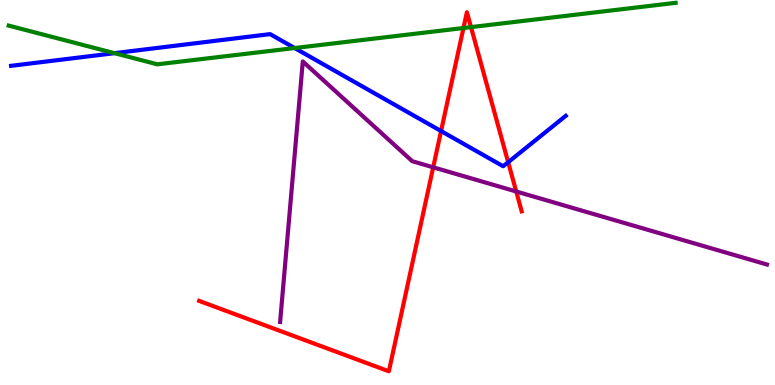[{'lines': ['blue', 'red'], 'intersections': [{'x': 5.69, 'y': 6.6}, {'x': 6.56, 'y': 5.79}]}, {'lines': ['green', 'red'], 'intersections': [{'x': 5.98, 'y': 9.27}, {'x': 6.08, 'y': 9.3}]}, {'lines': ['purple', 'red'], 'intersections': [{'x': 5.59, 'y': 5.65}, {'x': 6.66, 'y': 5.03}]}, {'lines': ['blue', 'green'], 'intersections': [{'x': 1.48, 'y': 8.62}, {'x': 3.8, 'y': 8.75}]}, {'lines': ['blue', 'purple'], 'intersections': []}, {'lines': ['green', 'purple'], 'intersections': []}]